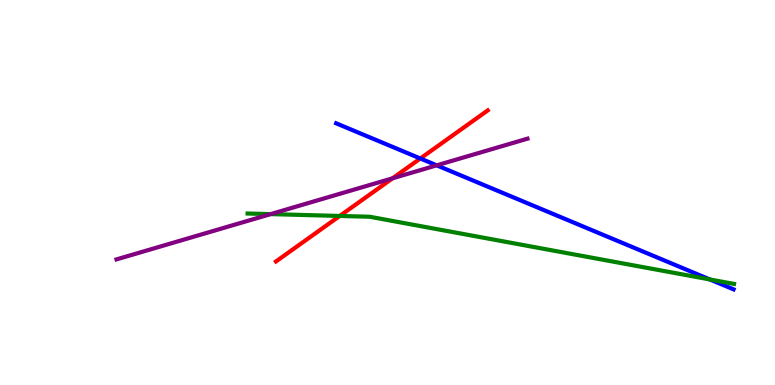[{'lines': ['blue', 'red'], 'intersections': [{'x': 5.42, 'y': 5.88}]}, {'lines': ['green', 'red'], 'intersections': [{'x': 4.38, 'y': 4.39}]}, {'lines': ['purple', 'red'], 'intersections': [{'x': 5.06, 'y': 5.37}]}, {'lines': ['blue', 'green'], 'intersections': [{'x': 9.16, 'y': 2.74}]}, {'lines': ['blue', 'purple'], 'intersections': [{'x': 5.64, 'y': 5.71}]}, {'lines': ['green', 'purple'], 'intersections': [{'x': 3.49, 'y': 4.44}]}]